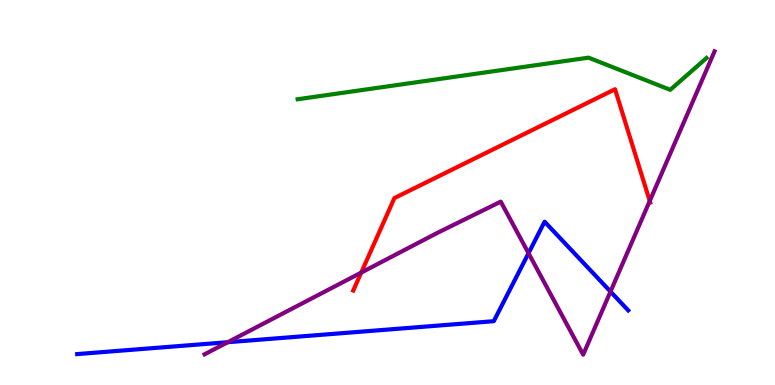[{'lines': ['blue', 'red'], 'intersections': []}, {'lines': ['green', 'red'], 'intersections': []}, {'lines': ['purple', 'red'], 'intersections': [{'x': 4.66, 'y': 2.92}, {'x': 8.38, 'y': 4.78}]}, {'lines': ['blue', 'green'], 'intersections': []}, {'lines': ['blue', 'purple'], 'intersections': [{'x': 2.94, 'y': 1.11}, {'x': 6.82, 'y': 3.42}, {'x': 7.88, 'y': 2.43}]}, {'lines': ['green', 'purple'], 'intersections': []}]